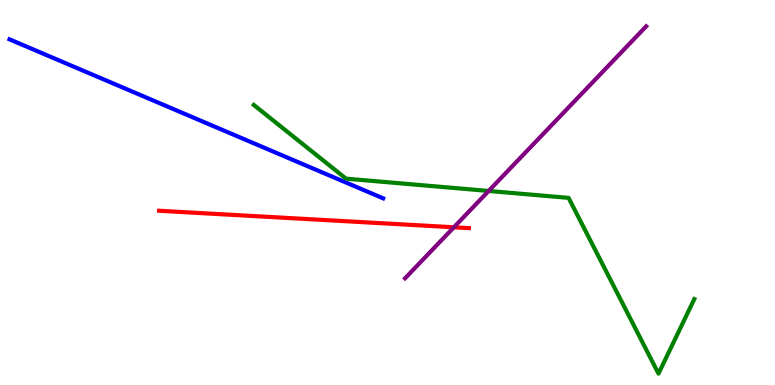[{'lines': ['blue', 'red'], 'intersections': []}, {'lines': ['green', 'red'], 'intersections': []}, {'lines': ['purple', 'red'], 'intersections': [{'x': 5.86, 'y': 4.1}]}, {'lines': ['blue', 'green'], 'intersections': []}, {'lines': ['blue', 'purple'], 'intersections': []}, {'lines': ['green', 'purple'], 'intersections': [{'x': 6.31, 'y': 5.04}]}]